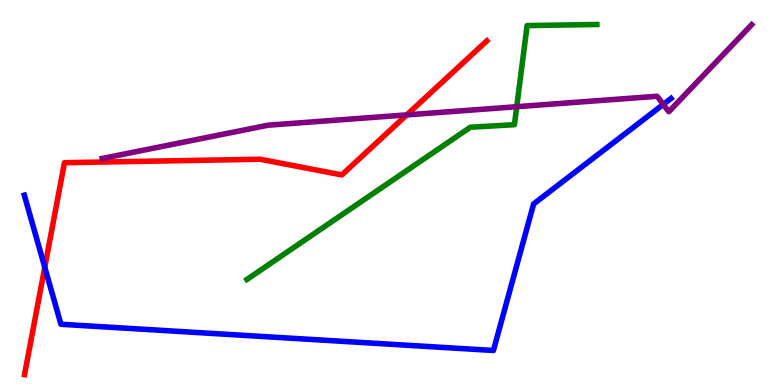[{'lines': ['blue', 'red'], 'intersections': [{'x': 0.578, 'y': 3.06}]}, {'lines': ['green', 'red'], 'intersections': []}, {'lines': ['purple', 'red'], 'intersections': [{'x': 5.25, 'y': 7.02}]}, {'lines': ['blue', 'green'], 'intersections': []}, {'lines': ['blue', 'purple'], 'intersections': [{'x': 8.56, 'y': 7.29}]}, {'lines': ['green', 'purple'], 'intersections': [{'x': 6.67, 'y': 7.23}]}]